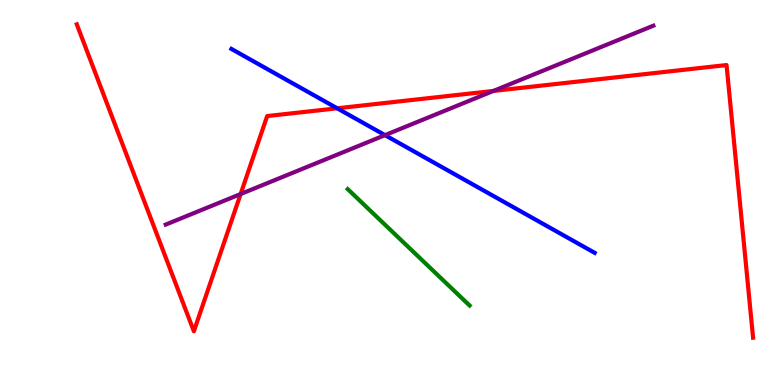[{'lines': ['blue', 'red'], 'intersections': [{'x': 4.35, 'y': 7.19}]}, {'lines': ['green', 'red'], 'intersections': []}, {'lines': ['purple', 'red'], 'intersections': [{'x': 3.1, 'y': 4.96}, {'x': 6.37, 'y': 7.64}]}, {'lines': ['blue', 'green'], 'intersections': []}, {'lines': ['blue', 'purple'], 'intersections': [{'x': 4.97, 'y': 6.49}]}, {'lines': ['green', 'purple'], 'intersections': []}]